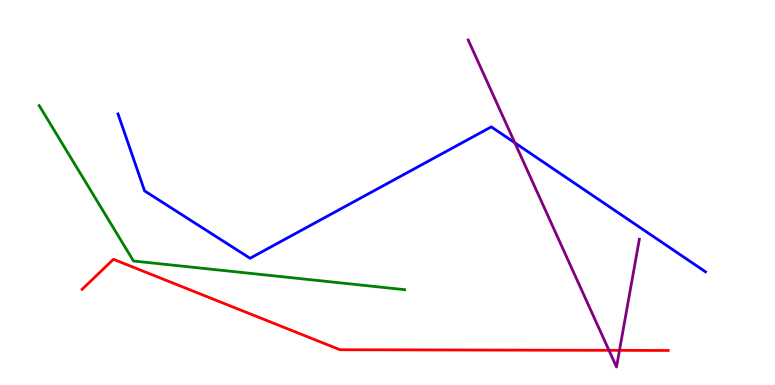[{'lines': ['blue', 'red'], 'intersections': []}, {'lines': ['green', 'red'], 'intersections': []}, {'lines': ['purple', 'red'], 'intersections': [{'x': 7.86, 'y': 0.9}, {'x': 7.99, 'y': 0.9}]}, {'lines': ['blue', 'green'], 'intersections': []}, {'lines': ['blue', 'purple'], 'intersections': [{'x': 6.64, 'y': 6.29}]}, {'lines': ['green', 'purple'], 'intersections': []}]